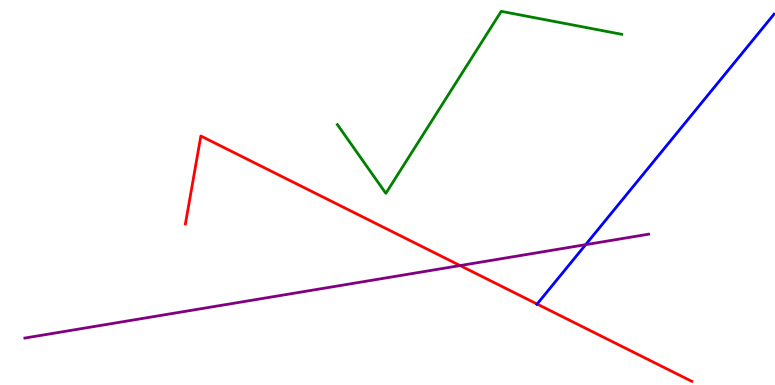[{'lines': ['blue', 'red'], 'intersections': [{'x': 6.93, 'y': 2.1}]}, {'lines': ['green', 'red'], 'intersections': []}, {'lines': ['purple', 'red'], 'intersections': [{'x': 5.94, 'y': 3.1}]}, {'lines': ['blue', 'green'], 'intersections': []}, {'lines': ['blue', 'purple'], 'intersections': [{'x': 7.56, 'y': 3.65}]}, {'lines': ['green', 'purple'], 'intersections': []}]